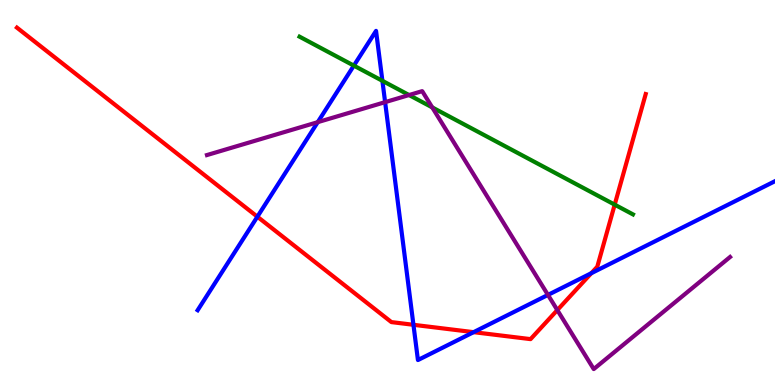[{'lines': ['blue', 'red'], 'intersections': [{'x': 3.32, 'y': 4.37}, {'x': 5.33, 'y': 1.56}, {'x': 6.11, 'y': 1.37}, {'x': 7.63, 'y': 2.9}]}, {'lines': ['green', 'red'], 'intersections': [{'x': 7.93, 'y': 4.68}]}, {'lines': ['purple', 'red'], 'intersections': [{'x': 7.19, 'y': 1.95}]}, {'lines': ['blue', 'green'], 'intersections': [{'x': 4.57, 'y': 8.3}, {'x': 4.93, 'y': 7.9}]}, {'lines': ['blue', 'purple'], 'intersections': [{'x': 4.1, 'y': 6.83}, {'x': 4.97, 'y': 7.35}, {'x': 7.07, 'y': 2.34}]}, {'lines': ['green', 'purple'], 'intersections': [{'x': 5.28, 'y': 7.53}, {'x': 5.58, 'y': 7.21}]}]